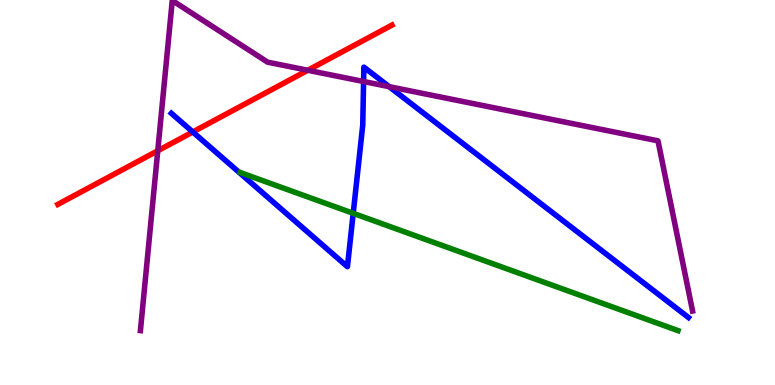[{'lines': ['blue', 'red'], 'intersections': [{'x': 2.49, 'y': 6.57}]}, {'lines': ['green', 'red'], 'intersections': []}, {'lines': ['purple', 'red'], 'intersections': [{'x': 2.04, 'y': 6.08}, {'x': 3.97, 'y': 8.17}]}, {'lines': ['blue', 'green'], 'intersections': [{'x': 4.56, 'y': 4.46}]}, {'lines': ['blue', 'purple'], 'intersections': [{'x': 4.69, 'y': 7.88}, {'x': 5.02, 'y': 7.75}]}, {'lines': ['green', 'purple'], 'intersections': []}]